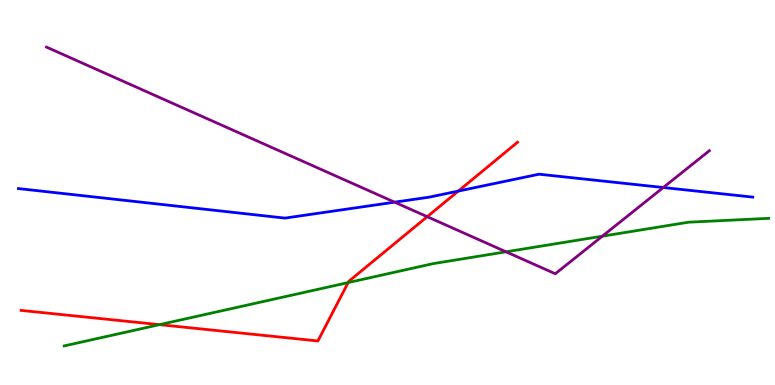[{'lines': ['blue', 'red'], 'intersections': [{'x': 5.91, 'y': 5.04}]}, {'lines': ['green', 'red'], 'intersections': [{'x': 2.06, 'y': 1.57}, {'x': 4.49, 'y': 2.66}]}, {'lines': ['purple', 'red'], 'intersections': [{'x': 5.51, 'y': 4.37}]}, {'lines': ['blue', 'green'], 'intersections': []}, {'lines': ['blue', 'purple'], 'intersections': [{'x': 5.09, 'y': 4.75}, {'x': 8.56, 'y': 5.13}]}, {'lines': ['green', 'purple'], 'intersections': [{'x': 6.53, 'y': 3.46}, {'x': 7.77, 'y': 3.87}]}]